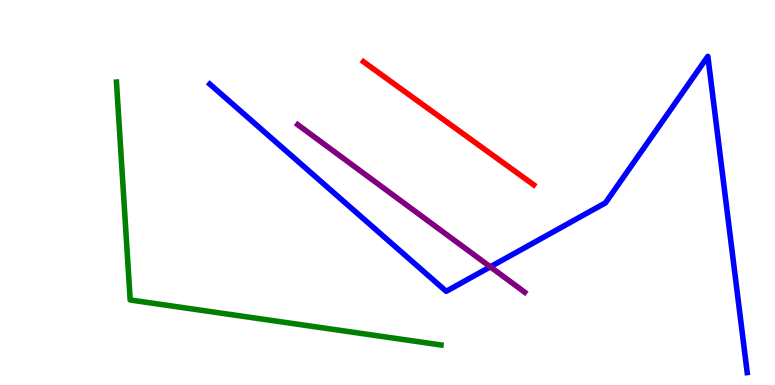[{'lines': ['blue', 'red'], 'intersections': []}, {'lines': ['green', 'red'], 'intersections': []}, {'lines': ['purple', 'red'], 'intersections': []}, {'lines': ['blue', 'green'], 'intersections': []}, {'lines': ['blue', 'purple'], 'intersections': [{'x': 6.33, 'y': 3.07}]}, {'lines': ['green', 'purple'], 'intersections': []}]